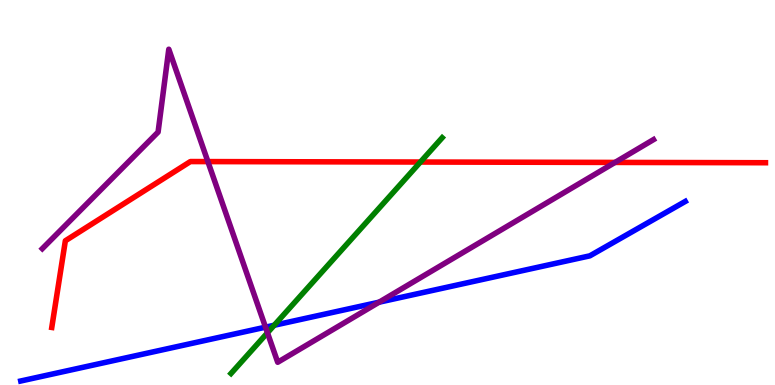[{'lines': ['blue', 'red'], 'intersections': []}, {'lines': ['green', 'red'], 'intersections': [{'x': 5.42, 'y': 5.79}]}, {'lines': ['purple', 'red'], 'intersections': [{'x': 2.68, 'y': 5.8}, {'x': 7.94, 'y': 5.78}]}, {'lines': ['blue', 'green'], 'intersections': [{'x': 3.54, 'y': 1.55}]}, {'lines': ['blue', 'purple'], 'intersections': [{'x': 3.43, 'y': 1.5}, {'x': 4.89, 'y': 2.15}]}, {'lines': ['green', 'purple'], 'intersections': [{'x': 3.45, 'y': 1.36}]}]